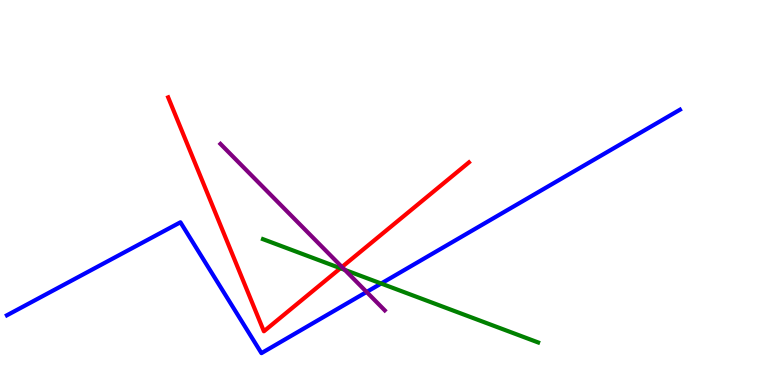[{'lines': ['blue', 'red'], 'intersections': []}, {'lines': ['green', 'red'], 'intersections': [{'x': 4.39, 'y': 3.03}]}, {'lines': ['purple', 'red'], 'intersections': [{'x': 4.41, 'y': 3.07}]}, {'lines': ['blue', 'green'], 'intersections': [{'x': 4.92, 'y': 2.64}]}, {'lines': ['blue', 'purple'], 'intersections': [{'x': 4.73, 'y': 2.42}]}, {'lines': ['green', 'purple'], 'intersections': [{'x': 4.45, 'y': 2.99}]}]